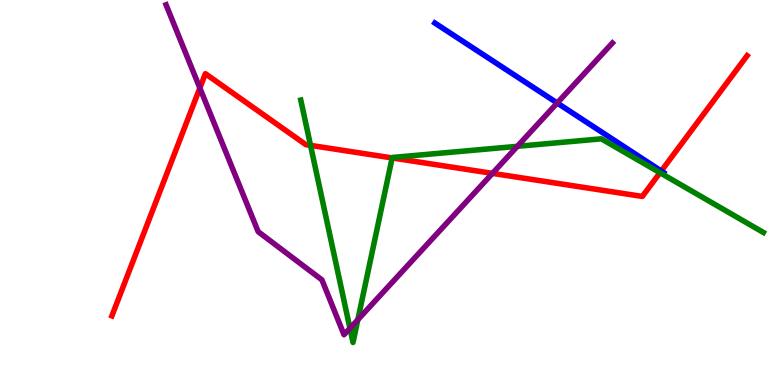[{'lines': ['blue', 'red'], 'intersections': [{'x': 8.53, 'y': 5.56}]}, {'lines': ['green', 'red'], 'intersections': [{'x': 4.01, 'y': 6.22}, {'x': 5.06, 'y': 5.9}, {'x': 8.52, 'y': 5.51}]}, {'lines': ['purple', 'red'], 'intersections': [{'x': 2.58, 'y': 7.71}, {'x': 6.35, 'y': 5.5}]}, {'lines': ['blue', 'green'], 'intersections': []}, {'lines': ['blue', 'purple'], 'intersections': [{'x': 7.19, 'y': 7.32}]}, {'lines': ['green', 'purple'], 'intersections': [{'x': 4.52, 'y': 1.47}, {'x': 4.62, 'y': 1.7}, {'x': 6.68, 'y': 6.2}]}]